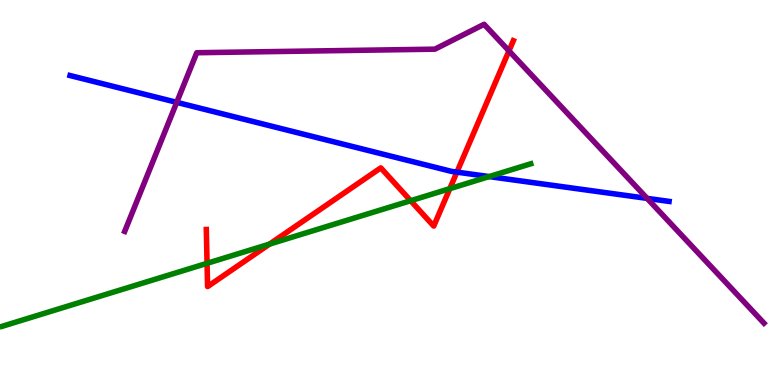[{'lines': ['blue', 'red'], 'intersections': [{'x': 5.9, 'y': 5.53}]}, {'lines': ['green', 'red'], 'intersections': [{'x': 2.67, 'y': 3.16}, {'x': 3.48, 'y': 3.66}, {'x': 5.3, 'y': 4.79}, {'x': 5.8, 'y': 5.1}]}, {'lines': ['purple', 'red'], 'intersections': [{'x': 6.57, 'y': 8.68}]}, {'lines': ['blue', 'green'], 'intersections': [{'x': 6.31, 'y': 5.41}]}, {'lines': ['blue', 'purple'], 'intersections': [{'x': 2.28, 'y': 7.34}, {'x': 8.35, 'y': 4.85}]}, {'lines': ['green', 'purple'], 'intersections': []}]